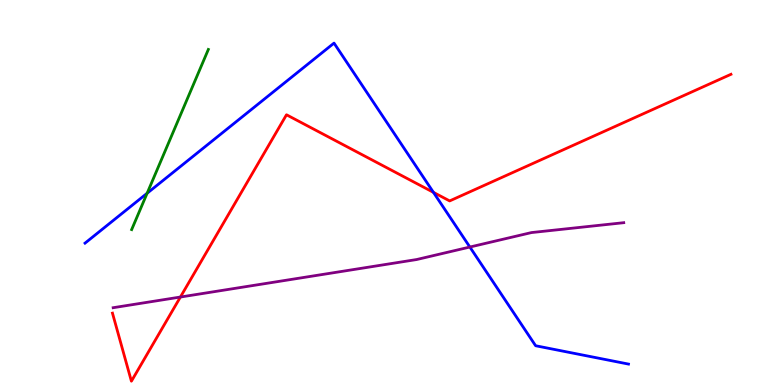[{'lines': ['blue', 'red'], 'intersections': [{'x': 5.59, 'y': 5.0}]}, {'lines': ['green', 'red'], 'intersections': []}, {'lines': ['purple', 'red'], 'intersections': [{'x': 2.33, 'y': 2.28}]}, {'lines': ['blue', 'green'], 'intersections': [{'x': 1.9, 'y': 4.98}]}, {'lines': ['blue', 'purple'], 'intersections': [{'x': 6.06, 'y': 3.58}]}, {'lines': ['green', 'purple'], 'intersections': []}]